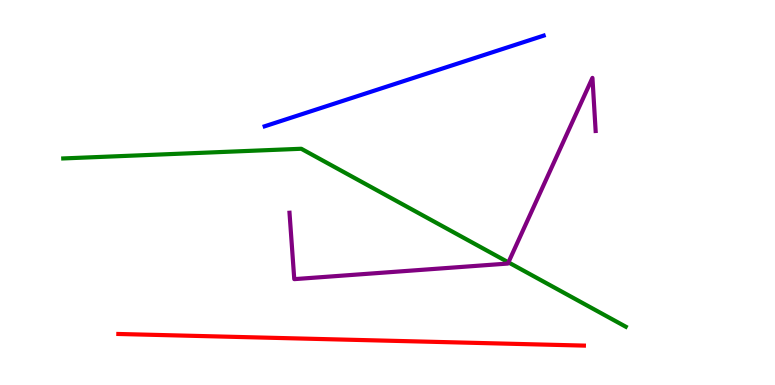[{'lines': ['blue', 'red'], 'intersections': []}, {'lines': ['green', 'red'], 'intersections': []}, {'lines': ['purple', 'red'], 'intersections': []}, {'lines': ['blue', 'green'], 'intersections': []}, {'lines': ['blue', 'purple'], 'intersections': []}, {'lines': ['green', 'purple'], 'intersections': [{'x': 6.56, 'y': 3.19}]}]